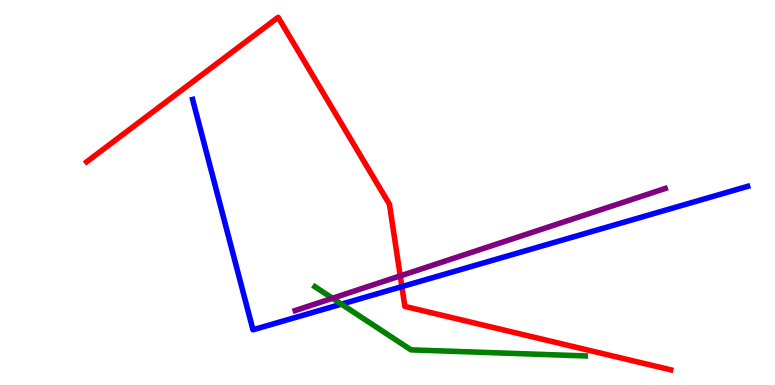[{'lines': ['blue', 'red'], 'intersections': [{'x': 5.19, 'y': 2.56}]}, {'lines': ['green', 'red'], 'intersections': []}, {'lines': ['purple', 'red'], 'intersections': [{'x': 5.16, 'y': 2.83}]}, {'lines': ['blue', 'green'], 'intersections': [{'x': 4.41, 'y': 2.1}]}, {'lines': ['blue', 'purple'], 'intersections': []}, {'lines': ['green', 'purple'], 'intersections': [{'x': 4.29, 'y': 2.25}]}]